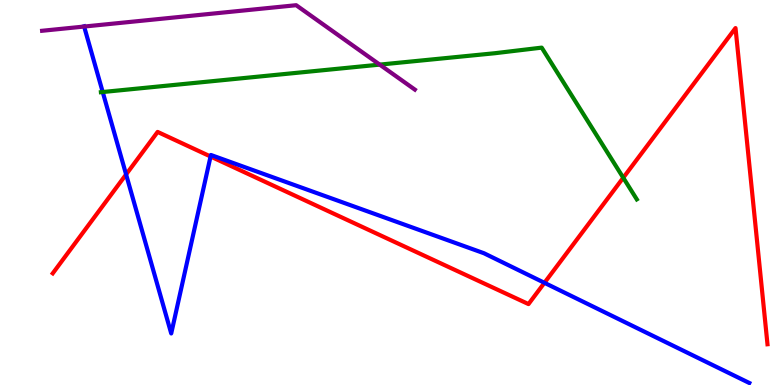[{'lines': ['blue', 'red'], 'intersections': [{'x': 1.63, 'y': 5.47}, {'x': 2.72, 'y': 5.94}, {'x': 7.03, 'y': 2.65}]}, {'lines': ['green', 'red'], 'intersections': [{'x': 8.04, 'y': 5.38}]}, {'lines': ['purple', 'red'], 'intersections': []}, {'lines': ['blue', 'green'], 'intersections': [{'x': 1.33, 'y': 7.61}]}, {'lines': ['blue', 'purple'], 'intersections': [{'x': 1.09, 'y': 9.31}]}, {'lines': ['green', 'purple'], 'intersections': [{'x': 4.9, 'y': 8.32}]}]